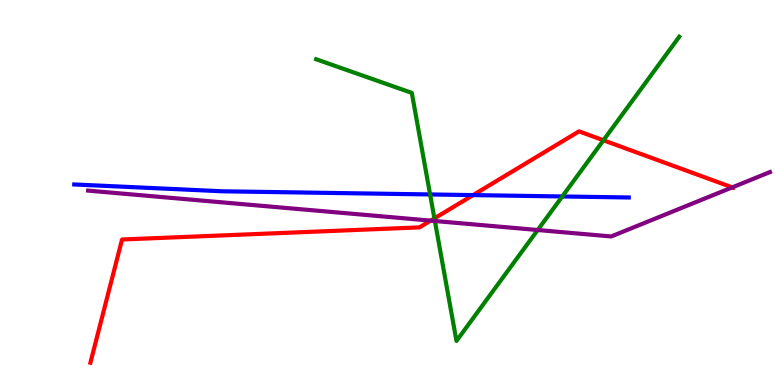[{'lines': ['blue', 'red'], 'intersections': [{'x': 6.1, 'y': 4.93}]}, {'lines': ['green', 'red'], 'intersections': [{'x': 5.61, 'y': 4.33}, {'x': 7.79, 'y': 6.36}]}, {'lines': ['purple', 'red'], 'intersections': [{'x': 5.56, 'y': 4.27}, {'x': 9.45, 'y': 5.13}]}, {'lines': ['blue', 'green'], 'intersections': [{'x': 5.55, 'y': 4.95}, {'x': 7.26, 'y': 4.9}]}, {'lines': ['blue', 'purple'], 'intersections': []}, {'lines': ['green', 'purple'], 'intersections': [{'x': 5.61, 'y': 4.26}, {'x': 6.94, 'y': 4.03}]}]